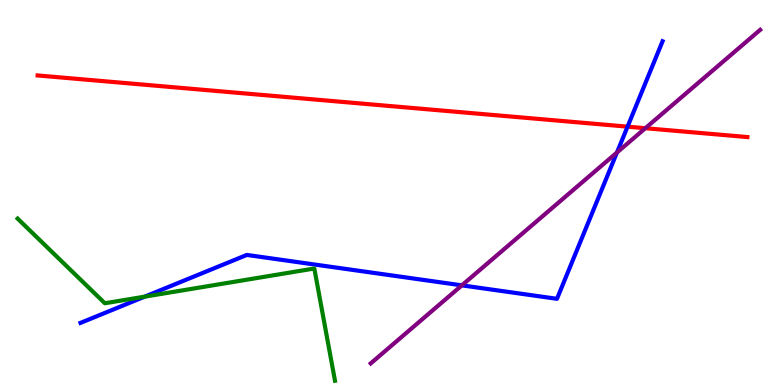[{'lines': ['blue', 'red'], 'intersections': [{'x': 8.1, 'y': 6.71}]}, {'lines': ['green', 'red'], 'intersections': []}, {'lines': ['purple', 'red'], 'intersections': [{'x': 8.33, 'y': 6.67}]}, {'lines': ['blue', 'green'], 'intersections': [{'x': 1.87, 'y': 2.3}]}, {'lines': ['blue', 'purple'], 'intersections': [{'x': 5.96, 'y': 2.59}, {'x': 7.96, 'y': 6.04}]}, {'lines': ['green', 'purple'], 'intersections': []}]